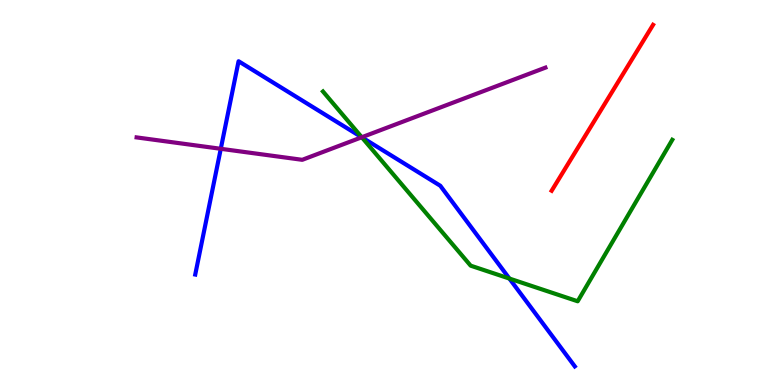[{'lines': ['blue', 'red'], 'intersections': []}, {'lines': ['green', 'red'], 'intersections': []}, {'lines': ['purple', 'red'], 'intersections': []}, {'lines': ['blue', 'green'], 'intersections': [{'x': 4.67, 'y': 6.43}, {'x': 6.57, 'y': 2.76}]}, {'lines': ['blue', 'purple'], 'intersections': [{'x': 2.85, 'y': 6.14}, {'x': 4.67, 'y': 6.43}]}, {'lines': ['green', 'purple'], 'intersections': [{'x': 4.67, 'y': 6.43}]}]